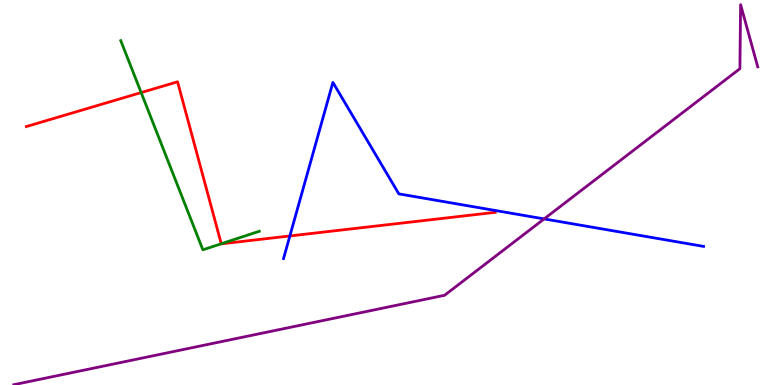[{'lines': ['blue', 'red'], 'intersections': [{'x': 3.74, 'y': 3.87}]}, {'lines': ['green', 'red'], 'intersections': [{'x': 1.82, 'y': 7.6}, {'x': 2.85, 'y': 3.67}]}, {'lines': ['purple', 'red'], 'intersections': []}, {'lines': ['blue', 'green'], 'intersections': []}, {'lines': ['blue', 'purple'], 'intersections': [{'x': 7.02, 'y': 4.31}]}, {'lines': ['green', 'purple'], 'intersections': []}]